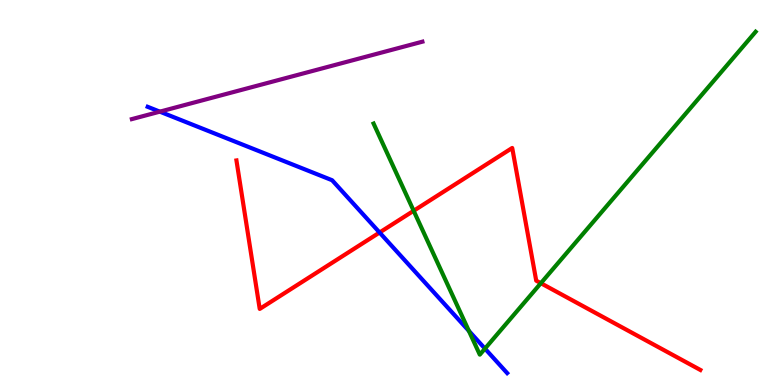[{'lines': ['blue', 'red'], 'intersections': [{'x': 4.9, 'y': 3.96}]}, {'lines': ['green', 'red'], 'intersections': [{'x': 5.34, 'y': 4.53}, {'x': 6.98, 'y': 2.64}]}, {'lines': ['purple', 'red'], 'intersections': []}, {'lines': ['blue', 'green'], 'intersections': [{'x': 6.05, 'y': 1.41}, {'x': 6.26, 'y': 0.945}]}, {'lines': ['blue', 'purple'], 'intersections': [{'x': 2.06, 'y': 7.1}]}, {'lines': ['green', 'purple'], 'intersections': []}]